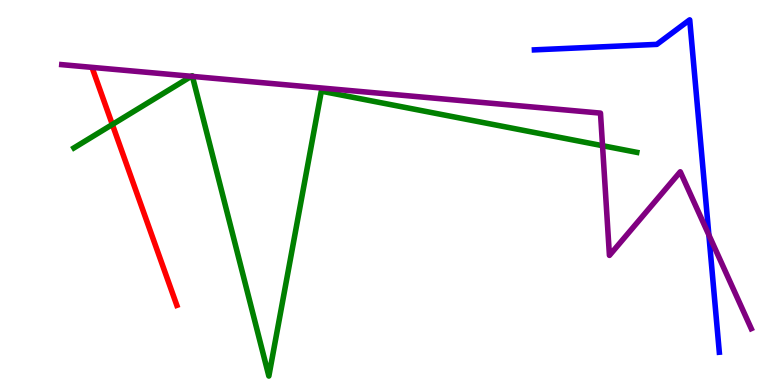[{'lines': ['blue', 'red'], 'intersections': []}, {'lines': ['green', 'red'], 'intersections': [{'x': 1.45, 'y': 6.77}]}, {'lines': ['purple', 'red'], 'intersections': []}, {'lines': ['blue', 'green'], 'intersections': []}, {'lines': ['blue', 'purple'], 'intersections': [{'x': 9.15, 'y': 3.9}]}, {'lines': ['green', 'purple'], 'intersections': [{'x': 2.47, 'y': 8.02}, {'x': 2.48, 'y': 8.02}, {'x': 7.77, 'y': 6.22}]}]